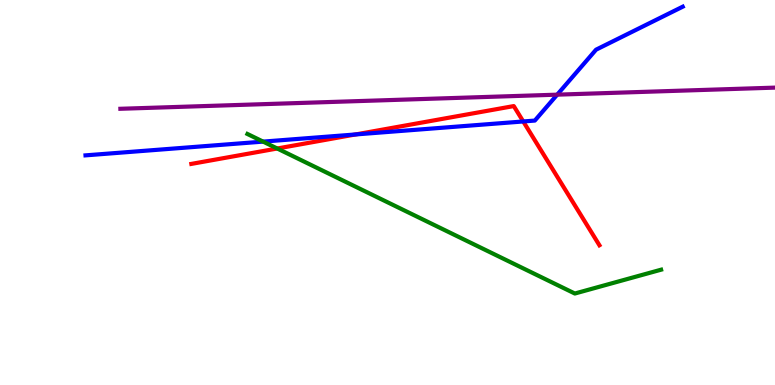[{'lines': ['blue', 'red'], 'intersections': [{'x': 4.59, 'y': 6.51}, {'x': 6.75, 'y': 6.85}]}, {'lines': ['green', 'red'], 'intersections': [{'x': 3.58, 'y': 6.14}]}, {'lines': ['purple', 'red'], 'intersections': []}, {'lines': ['blue', 'green'], 'intersections': [{'x': 3.39, 'y': 6.32}]}, {'lines': ['blue', 'purple'], 'intersections': [{'x': 7.19, 'y': 7.54}]}, {'lines': ['green', 'purple'], 'intersections': []}]